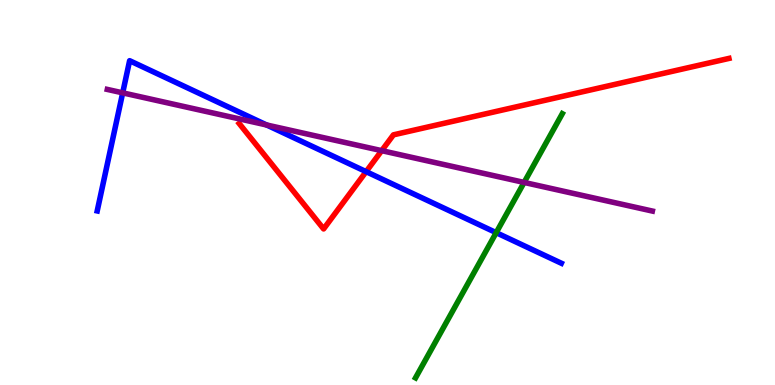[{'lines': ['blue', 'red'], 'intersections': [{'x': 4.72, 'y': 5.54}]}, {'lines': ['green', 'red'], 'intersections': []}, {'lines': ['purple', 'red'], 'intersections': [{'x': 4.93, 'y': 6.09}]}, {'lines': ['blue', 'green'], 'intersections': [{'x': 6.4, 'y': 3.96}]}, {'lines': ['blue', 'purple'], 'intersections': [{'x': 1.58, 'y': 7.59}, {'x': 3.44, 'y': 6.75}]}, {'lines': ['green', 'purple'], 'intersections': [{'x': 6.76, 'y': 5.26}]}]